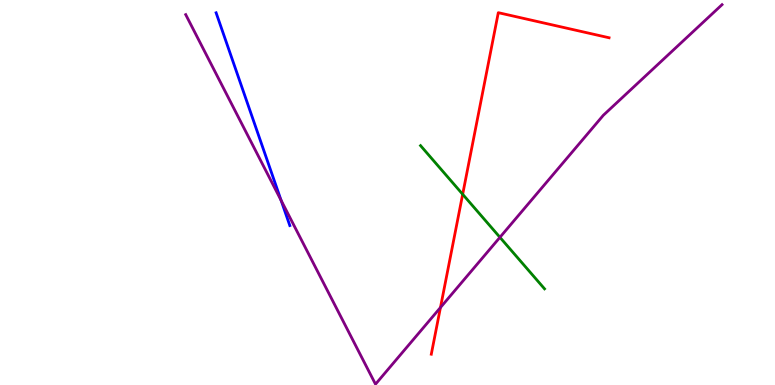[{'lines': ['blue', 'red'], 'intersections': []}, {'lines': ['green', 'red'], 'intersections': [{'x': 5.97, 'y': 4.95}]}, {'lines': ['purple', 'red'], 'intersections': [{'x': 5.68, 'y': 2.01}]}, {'lines': ['blue', 'green'], 'intersections': []}, {'lines': ['blue', 'purple'], 'intersections': [{'x': 3.63, 'y': 4.8}]}, {'lines': ['green', 'purple'], 'intersections': [{'x': 6.45, 'y': 3.84}]}]